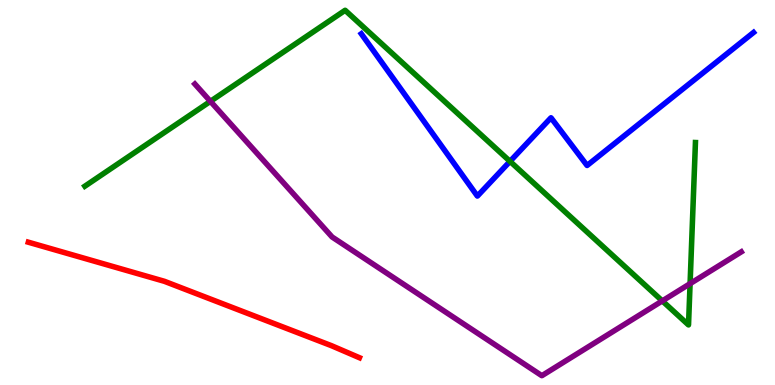[{'lines': ['blue', 'red'], 'intersections': []}, {'lines': ['green', 'red'], 'intersections': []}, {'lines': ['purple', 'red'], 'intersections': []}, {'lines': ['blue', 'green'], 'intersections': [{'x': 6.58, 'y': 5.81}]}, {'lines': ['blue', 'purple'], 'intersections': []}, {'lines': ['green', 'purple'], 'intersections': [{'x': 2.72, 'y': 7.37}, {'x': 8.55, 'y': 2.18}, {'x': 8.9, 'y': 2.63}]}]